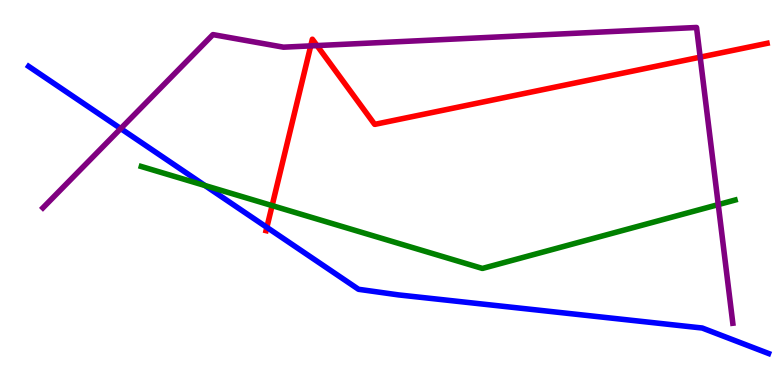[{'lines': ['blue', 'red'], 'intersections': [{'x': 3.44, 'y': 4.09}]}, {'lines': ['green', 'red'], 'intersections': [{'x': 3.51, 'y': 4.66}]}, {'lines': ['purple', 'red'], 'intersections': [{'x': 4.01, 'y': 8.81}, {'x': 4.09, 'y': 8.82}, {'x': 9.03, 'y': 8.52}]}, {'lines': ['blue', 'green'], 'intersections': [{'x': 2.64, 'y': 5.18}]}, {'lines': ['blue', 'purple'], 'intersections': [{'x': 1.56, 'y': 6.66}]}, {'lines': ['green', 'purple'], 'intersections': [{'x': 9.27, 'y': 4.69}]}]